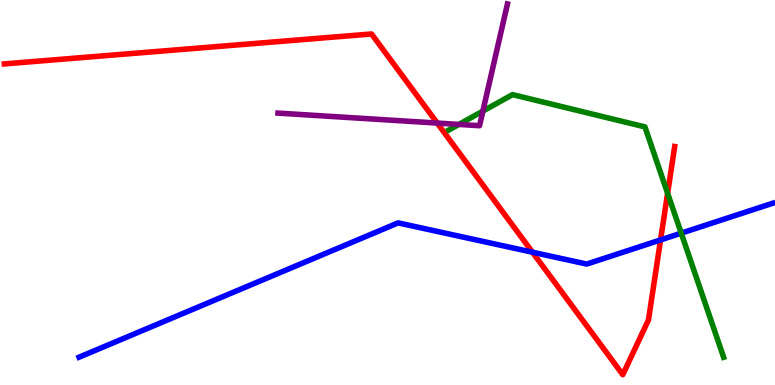[{'lines': ['blue', 'red'], 'intersections': [{'x': 6.87, 'y': 3.45}, {'x': 8.52, 'y': 3.77}]}, {'lines': ['green', 'red'], 'intersections': [{'x': 8.61, 'y': 4.98}]}, {'lines': ['purple', 'red'], 'intersections': [{'x': 5.64, 'y': 6.8}]}, {'lines': ['blue', 'green'], 'intersections': [{'x': 8.79, 'y': 3.94}]}, {'lines': ['blue', 'purple'], 'intersections': []}, {'lines': ['green', 'purple'], 'intersections': [{'x': 5.92, 'y': 6.77}, {'x': 6.23, 'y': 7.11}]}]